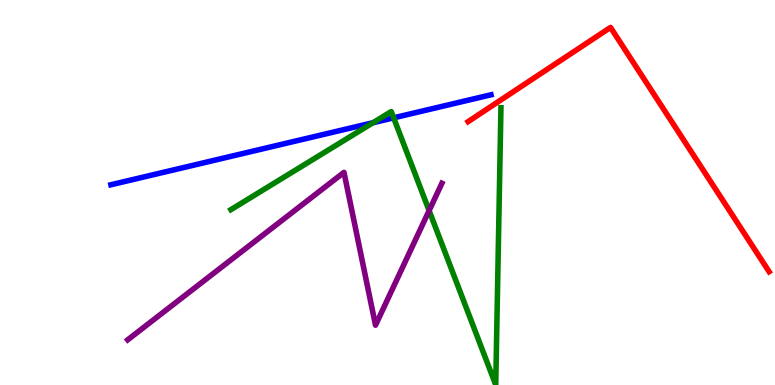[{'lines': ['blue', 'red'], 'intersections': []}, {'lines': ['green', 'red'], 'intersections': []}, {'lines': ['purple', 'red'], 'intersections': []}, {'lines': ['blue', 'green'], 'intersections': [{'x': 4.81, 'y': 6.81}, {'x': 5.08, 'y': 6.94}]}, {'lines': ['blue', 'purple'], 'intersections': []}, {'lines': ['green', 'purple'], 'intersections': [{'x': 5.54, 'y': 4.53}]}]